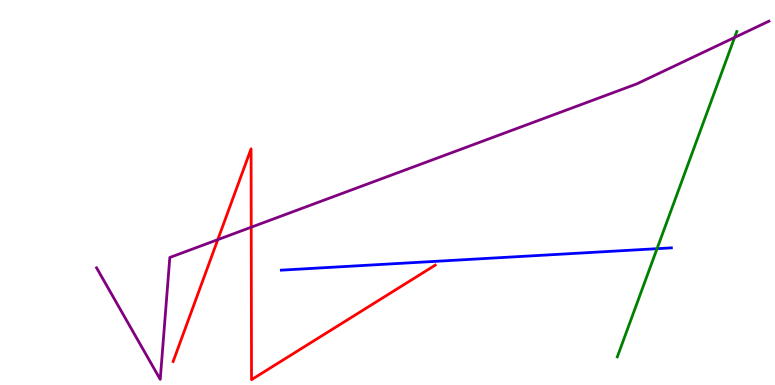[{'lines': ['blue', 'red'], 'intersections': []}, {'lines': ['green', 'red'], 'intersections': []}, {'lines': ['purple', 'red'], 'intersections': [{'x': 2.81, 'y': 3.78}, {'x': 3.24, 'y': 4.1}]}, {'lines': ['blue', 'green'], 'intersections': [{'x': 8.48, 'y': 3.54}]}, {'lines': ['blue', 'purple'], 'intersections': []}, {'lines': ['green', 'purple'], 'intersections': [{'x': 9.48, 'y': 9.03}]}]